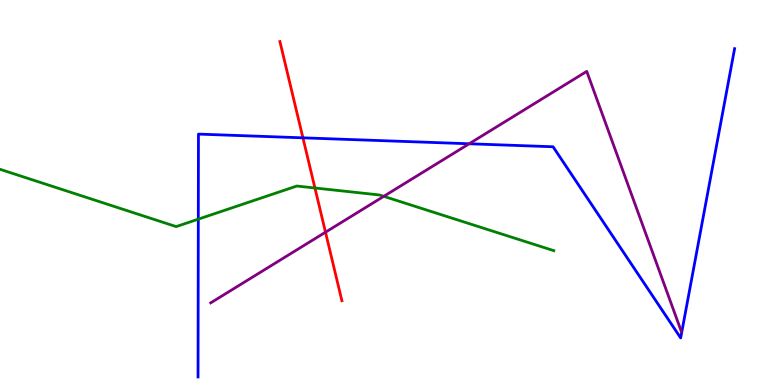[{'lines': ['blue', 'red'], 'intersections': [{'x': 3.91, 'y': 6.42}]}, {'lines': ['green', 'red'], 'intersections': [{'x': 4.06, 'y': 5.12}]}, {'lines': ['purple', 'red'], 'intersections': [{'x': 4.2, 'y': 3.97}]}, {'lines': ['blue', 'green'], 'intersections': [{'x': 2.56, 'y': 4.31}]}, {'lines': ['blue', 'purple'], 'intersections': [{'x': 6.05, 'y': 6.27}]}, {'lines': ['green', 'purple'], 'intersections': [{'x': 4.95, 'y': 4.9}]}]